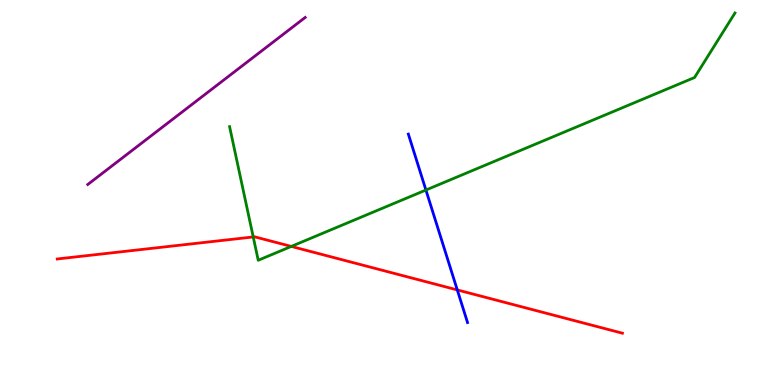[{'lines': ['blue', 'red'], 'intersections': [{'x': 5.9, 'y': 2.47}]}, {'lines': ['green', 'red'], 'intersections': [{'x': 3.27, 'y': 3.85}, {'x': 3.76, 'y': 3.6}]}, {'lines': ['purple', 'red'], 'intersections': []}, {'lines': ['blue', 'green'], 'intersections': [{'x': 5.5, 'y': 5.06}]}, {'lines': ['blue', 'purple'], 'intersections': []}, {'lines': ['green', 'purple'], 'intersections': []}]